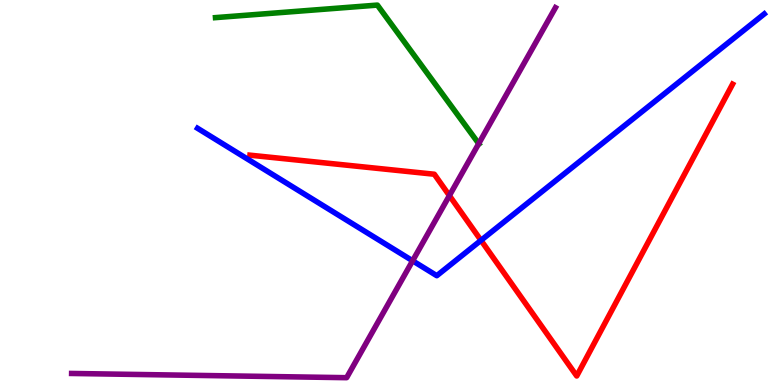[{'lines': ['blue', 'red'], 'intersections': [{'x': 6.21, 'y': 3.76}]}, {'lines': ['green', 'red'], 'intersections': []}, {'lines': ['purple', 'red'], 'intersections': [{'x': 5.8, 'y': 4.92}]}, {'lines': ['blue', 'green'], 'intersections': []}, {'lines': ['blue', 'purple'], 'intersections': [{'x': 5.32, 'y': 3.23}]}, {'lines': ['green', 'purple'], 'intersections': [{'x': 6.18, 'y': 6.27}]}]